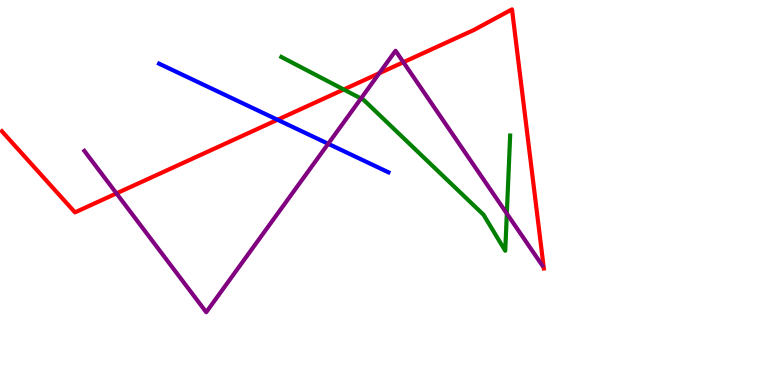[{'lines': ['blue', 'red'], 'intersections': [{'x': 3.58, 'y': 6.89}]}, {'lines': ['green', 'red'], 'intersections': [{'x': 4.44, 'y': 7.68}]}, {'lines': ['purple', 'red'], 'intersections': [{'x': 1.5, 'y': 4.98}, {'x': 4.89, 'y': 8.1}, {'x': 5.2, 'y': 8.38}]}, {'lines': ['blue', 'green'], 'intersections': []}, {'lines': ['blue', 'purple'], 'intersections': [{'x': 4.23, 'y': 6.27}]}, {'lines': ['green', 'purple'], 'intersections': [{'x': 4.66, 'y': 7.44}, {'x': 6.54, 'y': 4.45}]}]